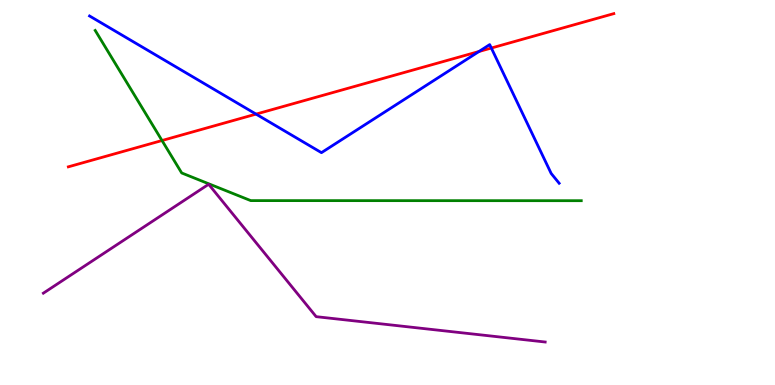[{'lines': ['blue', 'red'], 'intersections': [{'x': 3.3, 'y': 7.04}, {'x': 6.18, 'y': 8.66}, {'x': 6.34, 'y': 8.75}]}, {'lines': ['green', 'red'], 'intersections': [{'x': 2.09, 'y': 6.35}]}, {'lines': ['purple', 'red'], 'intersections': []}, {'lines': ['blue', 'green'], 'intersections': []}, {'lines': ['blue', 'purple'], 'intersections': []}, {'lines': ['green', 'purple'], 'intersections': []}]